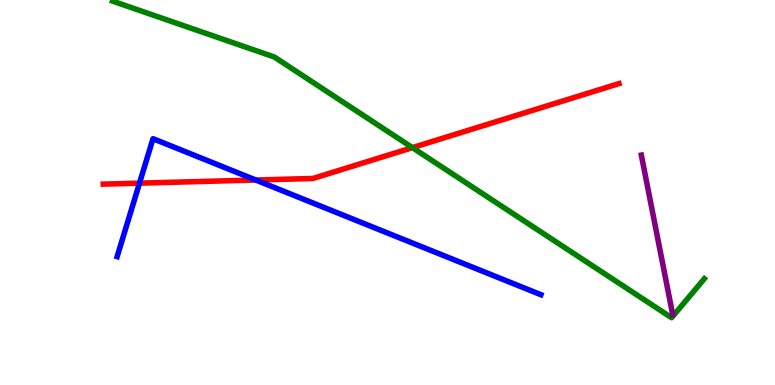[{'lines': ['blue', 'red'], 'intersections': [{'x': 1.8, 'y': 5.24}, {'x': 3.3, 'y': 5.32}]}, {'lines': ['green', 'red'], 'intersections': [{'x': 5.32, 'y': 6.17}]}, {'lines': ['purple', 'red'], 'intersections': []}, {'lines': ['blue', 'green'], 'intersections': []}, {'lines': ['blue', 'purple'], 'intersections': []}, {'lines': ['green', 'purple'], 'intersections': []}]